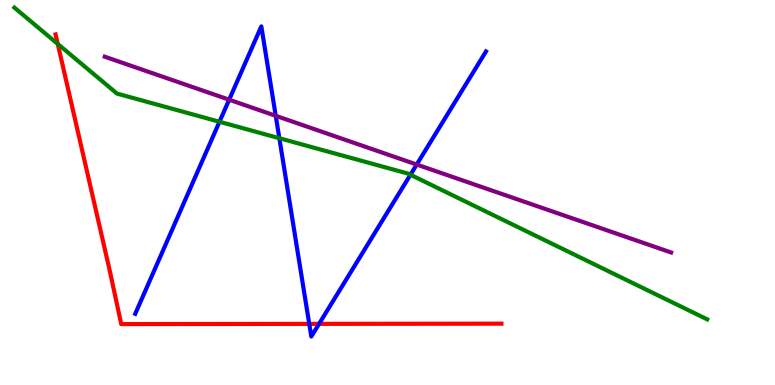[{'lines': ['blue', 'red'], 'intersections': [{'x': 3.99, 'y': 1.59}, {'x': 4.12, 'y': 1.59}]}, {'lines': ['green', 'red'], 'intersections': [{'x': 0.745, 'y': 8.86}]}, {'lines': ['purple', 'red'], 'intersections': []}, {'lines': ['blue', 'green'], 'intersections': [{'x': 2.83, 'y': 6.84}, {'x': 3.6, 'y': 6.41}, {'x': 5.3, 'y': 5.46}]}, {'lines': ['blue', 'purple'], 'intersections': [{'x': 2.96, 'y': 7.41}, {'x': 3.56, 'y': 6.99}, {'x': 5.38, 'y': 5.73}]}, {'lines': ['green', 'purple'], 'intersections': []}]